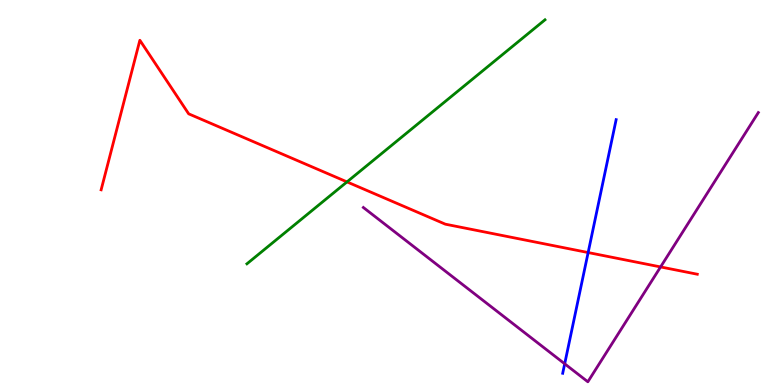[{'lines': ['blue', 'red'], 'intersections': [{'x': 7.59, 'y': 3.44}]}, {'lines': ['green', 'red'], 'intersections': [{'x': 4.48, 'y': 5.28}]}, {'lines': ['purple', 'red'], 'intersections': [{'x': 8.52, 'y': 3.07}]}, {'lines': ['blue', 'green'], 'intersections': []}, {'lines': ['blue', 'purple'], 'intersections': [{'x': 7.29, 'y': 0.55}]}, {'lines': ['green', 'purple'], 'intersections': []}]